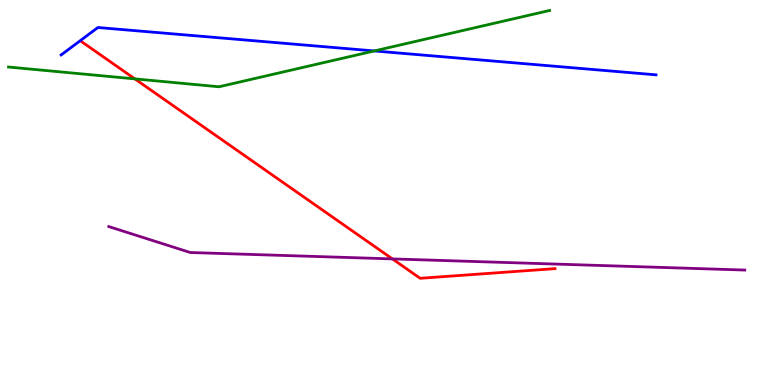[{'lines': ['blue', 'red'], 'intersections': []}, {'lines': ['green', 'red'], 'intersections': [{'x': 1.74, 'y': 7.95}]}, {'lines': ['purple', 'red'], 'intersections': [{'x': 5.06, 'y': 3.28}]}, {'lines': ['blue', 'green'], 'intersections': [{'x': 4.83, 'y': 8.68}]}, {'lines': ['blue', 'purple'], 'intersections': []}, {'lines': ['green', 'purple'], 'intersections': []}]